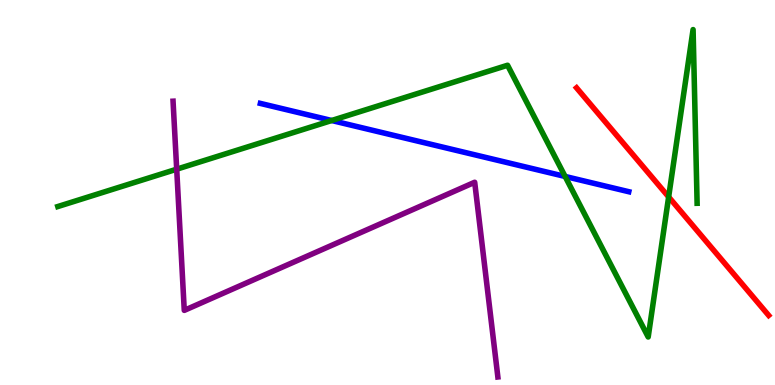[{'lines': ['blue', 'red'], 'intersections': []}, {'lines': ['green', 'red'], 'intersections': [{'x': 8.63, 'y': 4.89}]}, {'lines': ['purple', 'red'], 'intersections': []}, {'lines': ['blue', 'green'], 'intersections': [{'x': 4.28, 'y': 6.87}, {'x': 7.29, 'y': 5.42}]}, {'lines': ['blue', 'purple'], 'intersections': []}, {'lines': ['green', 'purple'], 'intersections': [{'x': 2.28, 'y': 5.61}]}]